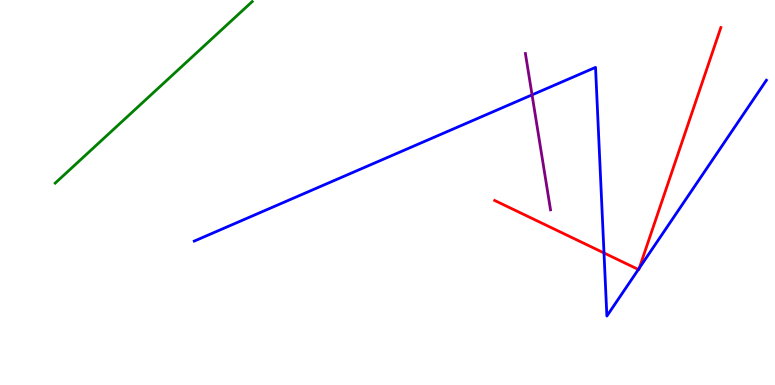[{'lines': ['blue', 'red'], 'intersections': [{'x': 7.79, 'y': 3.43}, {'x': 8.24, 'y': 3.0}, {'x': 8.25, 'y': 3.03}]}, {'lines': ['green', 'red'], 'intersections': []}, {'lines': ['purple', 'red'], 'intersections': []}, {'lines': ['blue', 'green'], 'intersections': []}, {'lines': ['blue', 'purple'], 'intersections': [{'x': 6.87, 'y': 7.54}]}, {'lines': ['green', 'purple'], 'intersections': []}]